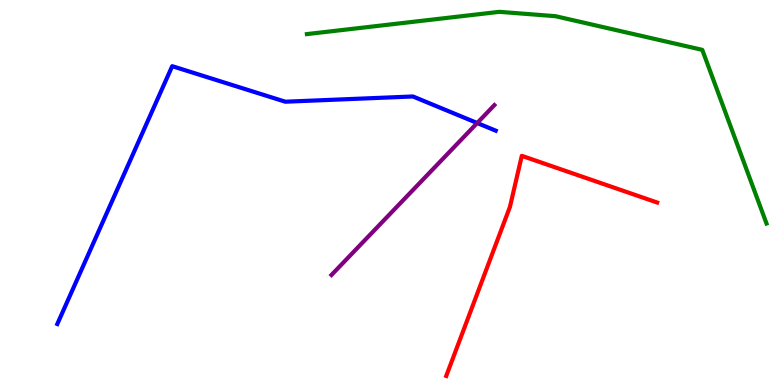[{'lines': ['blue', 'red'], 'intersections': []}, {'lines': ['green', 'red'], 'intersections': []}, {'lines': ['purple', 'red'], 'intersections': []}, {'lines': ['blue', 'green'], 'intersections': []}, {'lines': ['blue', 'purple'], 'intersections': [{'x': 6.16, 'y': 6.8}]}, {'lines': ['green', 'purple'], 'intersections': []}]